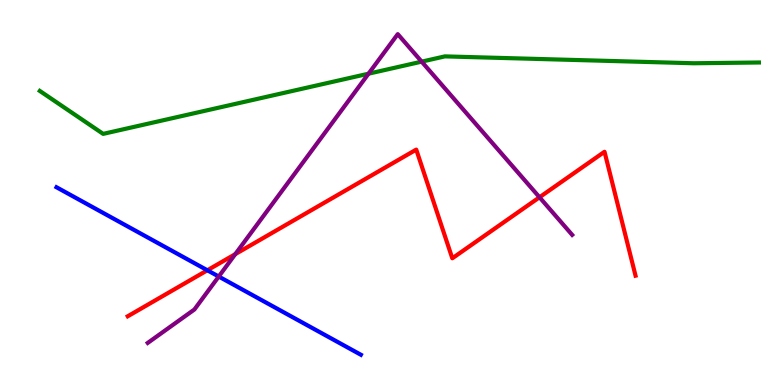[{'lines': ['blue', 'red'], 'intersections': [{'x': 2.68, 'y': 2.98}]}, {'lines': ['green', 'red'], 'intersections': []}, {'lines': ['purple', 'red'], 'intersections': [{'x': 3.04, 'y': 3.4}, {'x': 6.96, 'y': 4.88}]}, {'lines': ['blue', 'green'], 'intersections': []}, {'lines': ['blue', 'purple'], 'intersections': [{'x': 2.82, 'y': 2.82}]}, {'lines': ['green', 'purple'], 'intersections': [{'x': 4.76, 'y': 8.09}, {'x': 5.44, 'y': 8.4}]}]